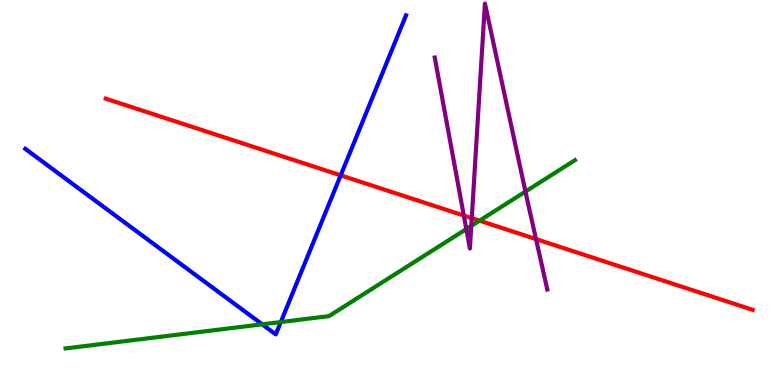[{'lines': ['blue', 'red'], 'intersections': [{'x': 4.4, 'y': 5.45}]}, {'lines': ['green', 'red'], 'intersections': [{'x': 6.19, 'y': 4.27}]}, {'lines': ['purple', 'red'], 'intersections': [{'x': 5.98, 'y': 4.4}, {'x': 6.09, 'y': 4.33}, {'x': 6.92, 'y': 3.79}]}, {'lines': ['blue', 'green'], 'intersections': [{'x': 3.38, 'y': 1.58}, {'x': 3.62, 'y': 1.64}]}, {'lines': ['blue', 'purple'], 'intersections': []}, {'lines': ['green', 'purple'], 'intersections': [{'x': 6.02, 'y': 4.05}, {'x': 6.08, 'y': 4.13}, {'x': 6.78, 'y': 5.02}]}]